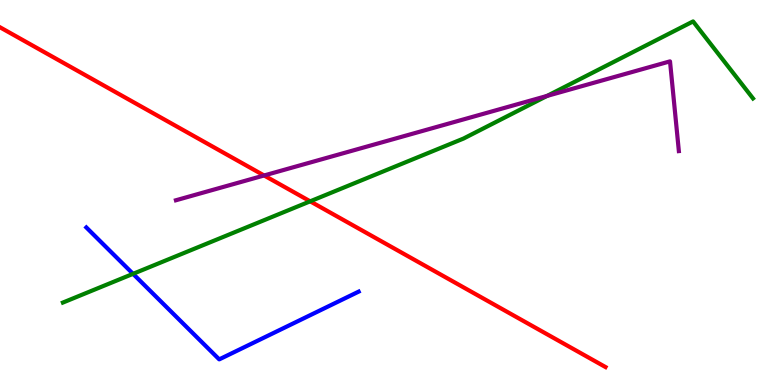[{'lines': ['blue', 'red'], 'intersections': []}, {'lines': ['green', 'red'], 'intersections': [{'x': 4.0, 'y': 4.77}]}, {'lines': ['purple', 'red'], 'intersections': [{'x': 3.41, 'y': 5.44}]}, {'lines': ['blue', 'green'], 'intersections': [{'x': 1.72, 'y': 2.89}]}, {'lines': ['blue', 'purple'], 'intersections': []}, {'lines': ['green', 'purple'], 'intersections': [{'x': 7.06, 'y': 7.51}]}]